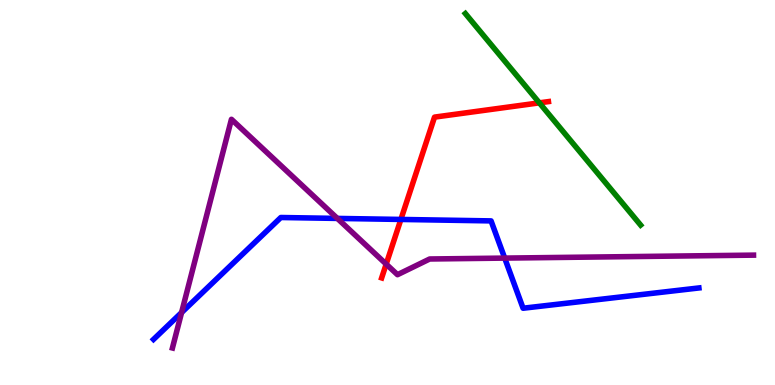[{'lines': ['blue', 'red'], 'intersections': [{'x': 5.17, 'y': 4.3}]}, {'lines': ['green', 'red'], 'intersections': [{'x': 6.96, 'y': 7.33}]}, {'lines': ['purple', 'red'], 'intersections': [{'x': 4.98, 'y': 3.14}]}, {'lines': ['blue', 'green'], 'intersections': []}, {'lines': ['blue', 'purple'], 'intersections': [{'x': 2.34, 'y': 1.88}, {'x': 4.35, 'y': 4.33}, {'x': 6.51, 'y': 3.3}]}, {'lines': ['green', 'purple'], 'intersections': []}]